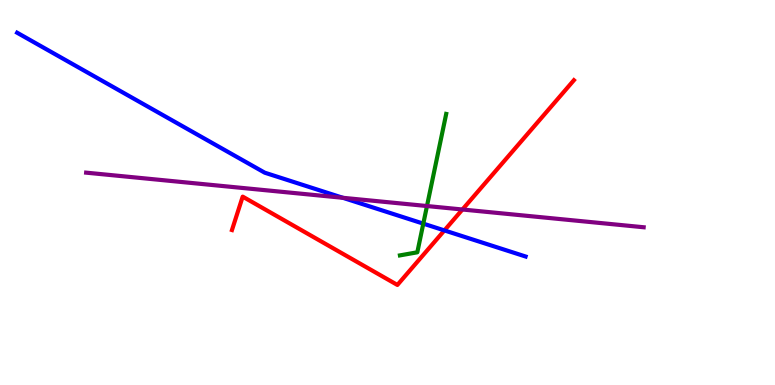[{'lines': ['blue', 'red'], 'intersections': [{'x': 5.73, 'y': 4.02}]}, {'lines': ['green', 'red'], 'intersections': []}, {'lines': ['purple', 'red'], 'intersections': [{'x': 5.97, 'y': 4.56}]}, {'lines': ['blue', 'green'], 'intersections': [{'x': 5.46, 'y': 4.19}]}, {'lines': ['blue', 'purple'], 'intersections': [{'x': 4.42, 'y': 4.86}]}, {'lines': ['green', 'purple'], 'intersections': [{'x': 5.51, 'y': 4.65}]}]